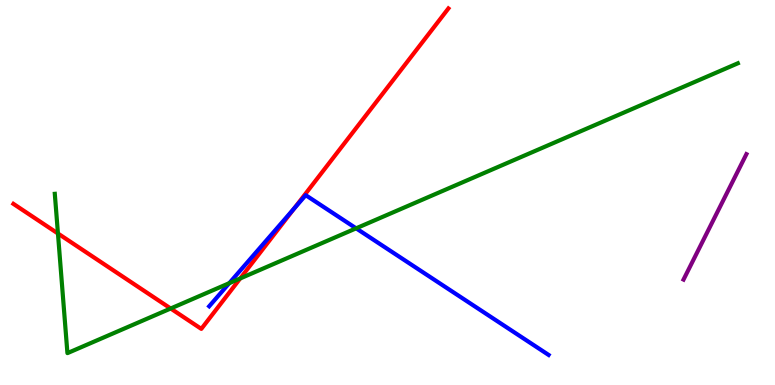[{'lines': ['blue', 'red'], 'intersections': [{'x': 3.8, 'y': 4.58}]}, {'lines': ['green', 'red'], 'intersections': [{'x': 0.748, 'y': 3.94}, {'x': 2.2, 'y': 1.99}, {'x': 3.1, 'y': 2.77}]}, {'lines': ['purple', 'red'], 'intersections': []}, {'lines': ['blue', 'green'], 'intersections': [{'x': 2.96, 'y': 2.64}, {'x': 4.6, 'y': 4.07}]}, {'lines': ['blue', 'purple'], 'intersections': []}, {'lines': ['green', 'purple'], 'intersections': []}]